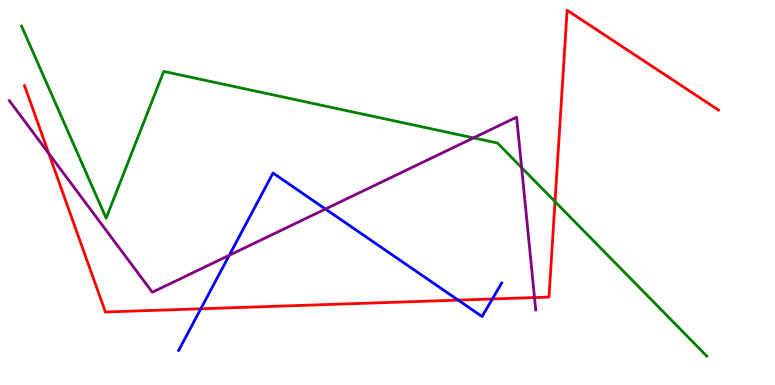[{'lines': ['blue', 'red'], 'intersections': [{'x': 2.59, 'y': 1.98}, {'x': 5.91, 'y': 2.2}, {'x': 6.35, 'y': 2.23}]}, {'lines': ['green', 'red'], 'intersections': [{'x': 7.16, 'y': 4.76}]}, {'lines': ['purple', 'red'], 'intersections': [{'x': 0.629, 'y': 6.01}, {'x': 6.9, 'y': 2.27}]}, {'lines': ['blue', 'green'], 'intersections': []}, {'lines': ['blue', 'purple'], 'intersections': [{'x': 2.96, 'y': 3.37}, {'x': 4.2, 'y': 4.57}]}, {'lines': ['green', 'purple'], 'intersections': [{'x': 6.11, 'y': 6.42}, {'x': 6.73, 'y': 5.65}]}]